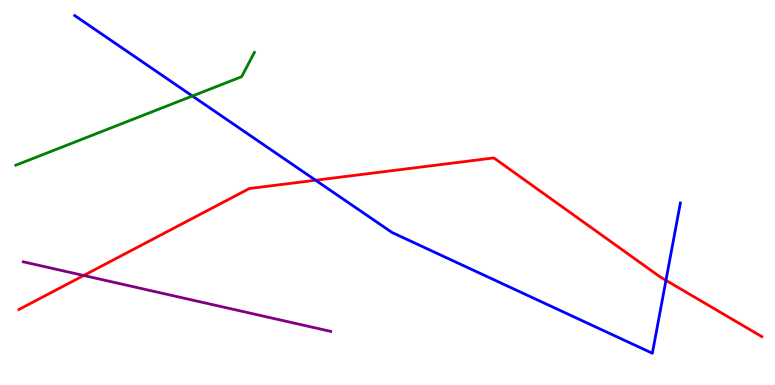[{'lines': ['blue', 'red'], 'intersections': [{'x': 4.07, 'y': 5.32}, {'x': 8.59, 'y': 2.72}]}, {'lines': ['green', 'red'], 'intersections': []}, {'lines': ['purple', 'red'], 'intersections': [{'x': 1.08, 'y': 2.84}]}, {'lines': ['blue', 'green'], 'intersections': [{'x': 2.48, 'y': 7.51}]}, {'lines': ['blue', 'purple'], 'intersections': []}, {'lines': ['green', 'purple'], 'intersections': []}]